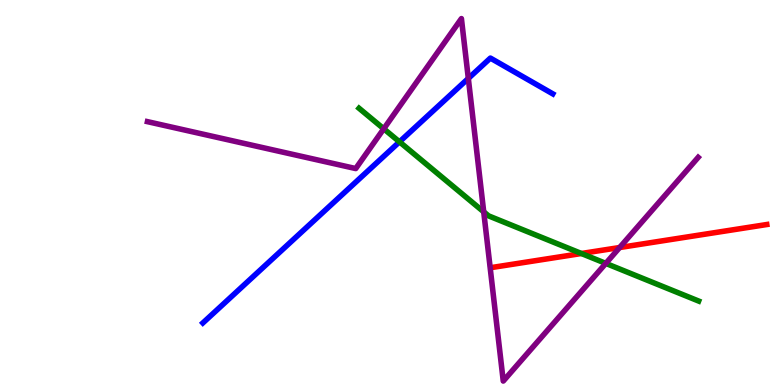[{'lines': ['blue', 'red'], 'intersections': []}, {'lines': ['green', 'red'], 'intersections': [{'x': 7.5, 'y': 3.42}]}, {'lines': ['purple', 'red'], 'intersections': [{'x': 8.0, 'y': 3.57}]}, {'lines': ['blue', 'green'], 'intersections': [{'x': 5.15, 'y': 6.32}]}, {'lines': ['blue', 'purple'], 'intersections': [{'x': 6.04, 'y': 7.96}]}, {'lines': ['green', 'purple'], 'intersections': [{'x': 4.95, 'y': 6.65}, {'x': 6.24, 'y': 4.5}, {'x': 7.82, 'y': 3.16}]}]